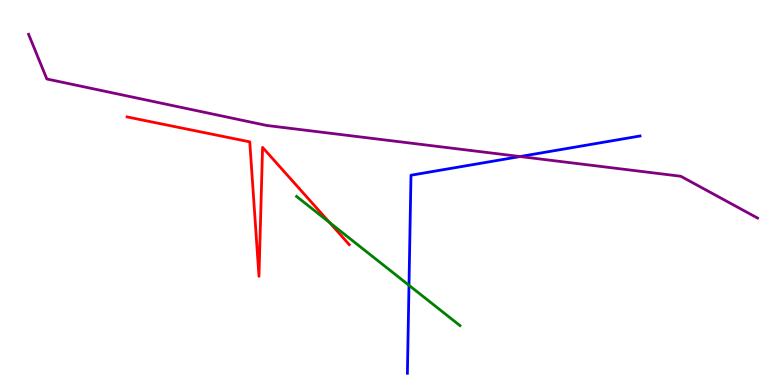[{'lines': ['blue', 'red'], 'intersections': []}, {'lines': ['green', 'red'], 'intersections': [{'x': 4.25, 'y': 4.22}]}, {'lines': ['purple', 'red'], 'intersections': []}, {'lines': ['blue', 'green'], 'intersections': [{'x': 5.28, 'y': 2.59}]}, {'lines': ['blue', 'purple'], 'intersections': [{'x': 6.71, 'y': 5.93}]}, {'lines': ['green', 'purple'], 'intersections': []}]